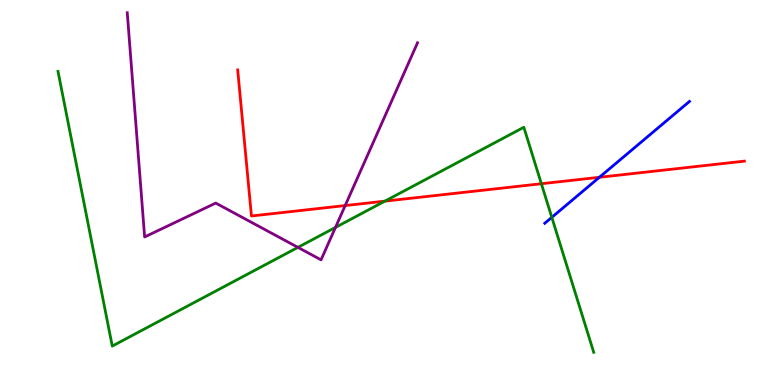[{'lines': ['blue', 'red'], 'intersections': [{'x': 7.73, 'y': 5.4}]}, {'lines': ['green', 'red'], 'intersections': [{'x': 4.97, 'y': 4.78}, {'x': 6.99, 'y': 5.23}]}, {'lines': ['purple', 'red'], 'intersections': [{'x': 4.45, 'y': 4.66}]}, {'lines': ['blue', 'green'], 'intersections': [{'x': 7.12, 'y': 4.35}]}, {'lines': ['blue', 'purple'], 'intersections': []}, {'lines': ['green', 'purple'], 'intersections': [{'x': 3.84, 'y': 3.57}, {'x': 4.33, 'y': 4.09}]}]